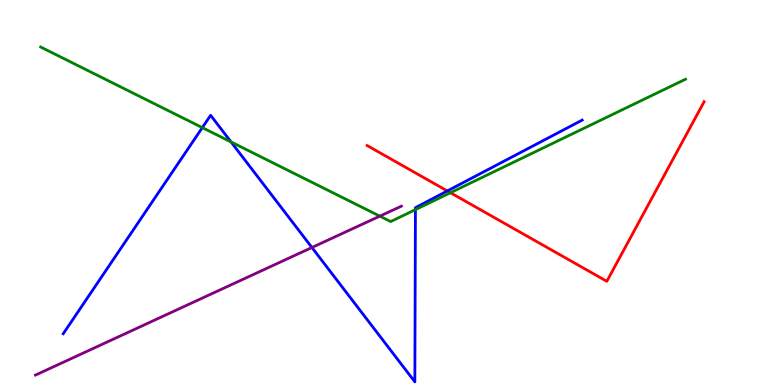[{'lines': ['blue', 'red'], 'intersections': [{'x': 5.77, 'y': 5.04}]}, {'lines': ['green', 'red'], 'intersections': [{'x': 5.81, 'y': 4.99}]}, {'lines': ['purple', 'red'], 'intersections': []}, {'lines': ['blue', 'green'], 'intersections': [{'x': 2.61, 'y': 6.68}, {'x': 2.98, 'y': 6.31}, {'x': 5.36, 'y': 4.56}]}, {'lines': ['blue', 'purple'], 'intersections': [{'x': 4.02, 'y': 3.57}]}, {'lines': ['green', 'purple'], 'intersections': [{'x': 4.9, 'y': 4.39}]}]